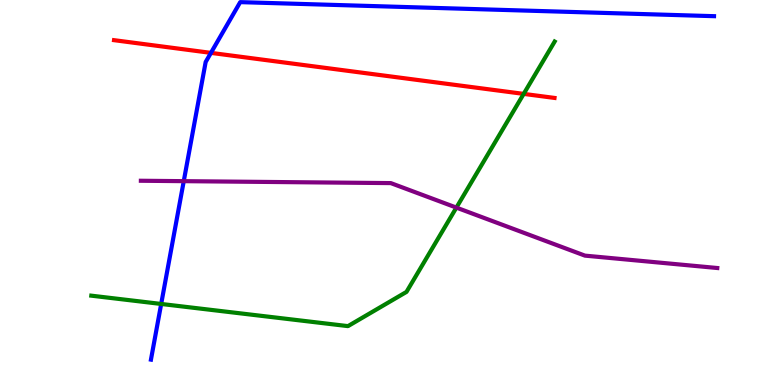[{'lines': ['blue', 'red'], 'intersections': [{'x': 2.72, 'y': 8.63}]}, {'lines': ['green', 'red'], 'intersections': [{'x': 6.76, 'y': 7.56}]}, {'lines': ['purple', 'red'], 'intersections': []}, {'lines': ['blue', 'green'], 'intersections': [{'x': 2.08, 'y': 2.11}]}, {'lines': ['blue', 'purple'], 'intersections': [{'x': 2.37, 'y': 5.29}]}, {'lines': ['green', 'purple'], 'intersections': [{'x': 5.89, 'y': 4.61}]}]